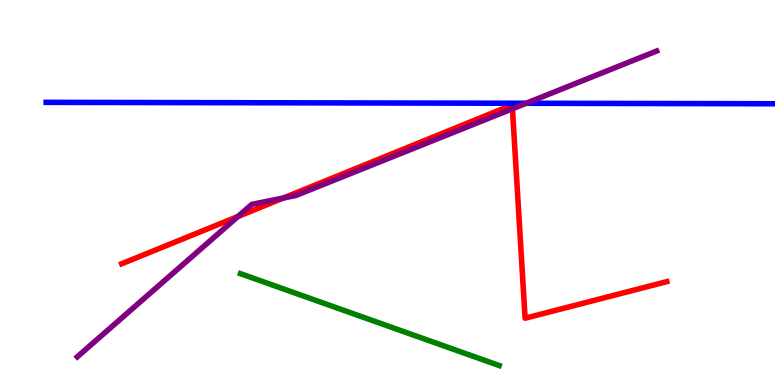[{'lines': ['blue', 'red'], 'intersections': []}, {'lines': ['green', 'red'], 'intersections': []}, {'lines': ['purple', 'red'], 'intersections': [{'x': 3.07, 'y': 4.38}, {'x': 3.66, 'y': 4.86}, {'x': 6.61, 'y': 7.17}]}, {'lines': ['blue', 'green'], 'intersections': []}, {'lines': ['blue', 'purple'], 'intersections': [{'x': 6.79, 'y': 7.32}]}, {'lines': ['green', 'purple'], 'intersections': []}]